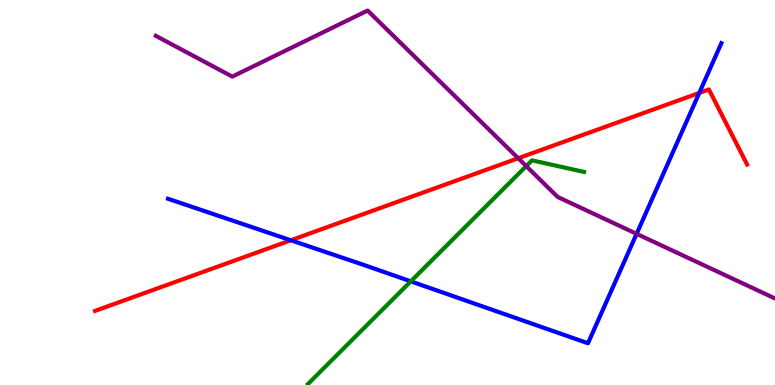[{'lines': ['blue', 'red'], 'intersections': [{'x': 3.75, 'y': 3.76}, {'x': 9.02, 'y': 7.59}]}, {'lines': ['green', 'red'], 'intersections': []}, {'lines': ['purple', 'red'], 'intersections': [{'x': 6.69, 'y': 5.89}]}, {'lines': ['blue', 'green'], 'intersections': [{'x': 5.3, 'y': 2.69}]}, {'lines': ['blue', 'purple'], 'intersections': [{'x': 8.21, 'y': 3.93}]}, {'lines': ['green', 'purple'], 'intersections': [{'x': 6.79, 'y': 5.69}]}]